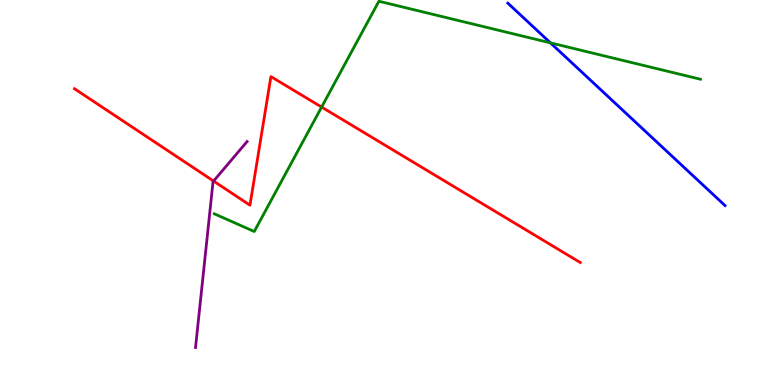[{'lines': ['blue', 'red'], 'intersections': []}, {'lines': ['green', 'red'], 'intersections': [{'x': 4.15, 'y': 7.22}]}, {'lines': ['purple', 'red'], 'intersections': [{'x': 2.76, 'y': 5.3}]}, {'lines': ['blue', 'green'], 'intersections': [{'x': 7.1, 'y': 8.89}]}, {'lines': ['blue', 'purple'], 'intersections': []}, {'lines': ['green', 'purple'], 'intersections': []}]